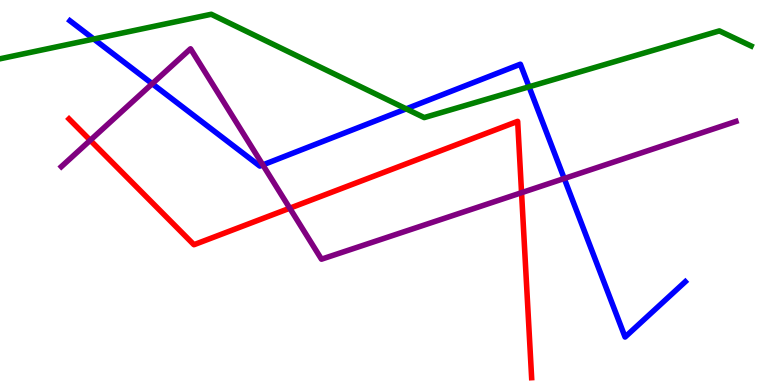[{'lines': ['blue', 'red'], 'intersections': []}, {'lines': ['green', 'red'], 'intersections': []}, {'lines': ['purple', 'red'], 'intersections': [{'x': 1.16, 'y': 6.36}, {'x': 3.74, 'y': 4.59}, {'x': 6.73, 'y': 5.0}]}, {'lines': ['blue', 'green'], 'intersections': [{'x': 1.21, 'y': 8.99}, {'x': 5.24, 'y': 7.17}, {'x': 6.83, 'y': 7.75}]}, {'lines': ['blue', 'purple'], 'intersections': [{'x': 1.96, 'y': 7.83}, {'x': 3.39, 'y': 5.72}, {'x': 7.28, 'y': 5.36}]}, {'lines': ['green', 'purple'], 'intersections': []}]